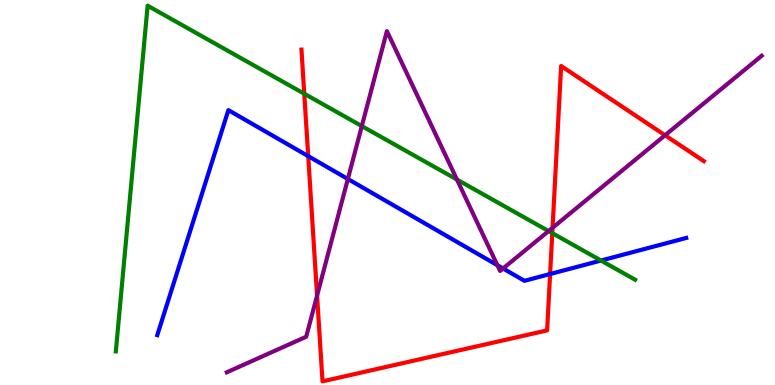[{'lines': ['blue', 'red'], 'intersections': [{'x': 3.98, 'y': 5.94}, {'x': 7.1, 'y': 2.88}]}, {'lines': ['green', 'red'], 'intersections': [{'x': 3.93, 'y': 7.57}, {'x': 7.13, 'y': 3.94}]}, {'lines': ['purple', 'red'], 'intersections': [{'x': 4.09, 'y': 2.32}, {'x': 7.13, 'y': 4.08}, {'x': 8.58, 'y': 6.49}]}, {'lines': ['blue', 'green'], 'intersections': [{'x': 7.75, 'y': 3.23}]}, {'lines': ['blue', 'purple'], 'intersections': [{'x': 4.49, 'y': 5.35}, {'x': 6.42, 'y': 3.11}, {'x': 6.49, 'y': 3.03}]}, {'lines': ['green', 'purple'], 'intersections': [{'x': 4.67, 'y': 6.72}, {'x': 5.9, 'y': 5.34}, {'x': 7.08, 'y': 4.0}]}]